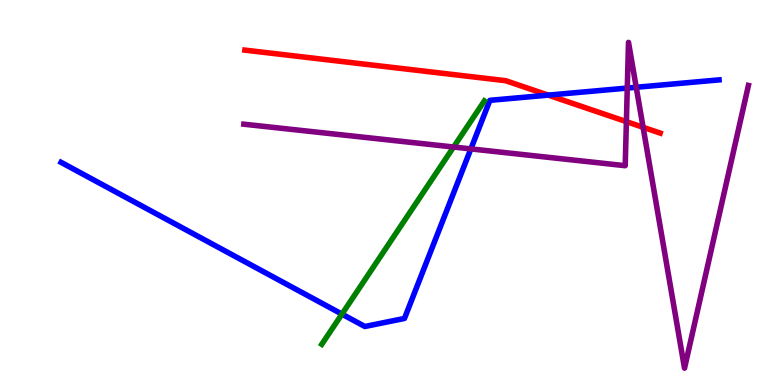[{'lines': ['blue', 'red'], 'intersections': [{'x': 7.07, 'y': 7.53}]}, {'lines': ['green', 'red'], 'intersections': []}, {'lines': ['purple', 'red'], 'intersections': [{'x': 8.08, 'y': 6.84}, {'x': 8.3, 'y': 6.69}]}, {'lines': ['blue', 'green'], 'intersections': [{'x': 4.41, 'y': 1.84}]}, {'lines': ['blue', 'purple'], 'intersections': [{'x': 6.08, 'y': 6.13}, {'x': 8.09, 'y': 7.71}, {'x': 8.21, 'y': 7.73}]}, {'lines': ['green', 'purple'], 'intersections': [{'x': 5.85, 'y': 6.18}]}]